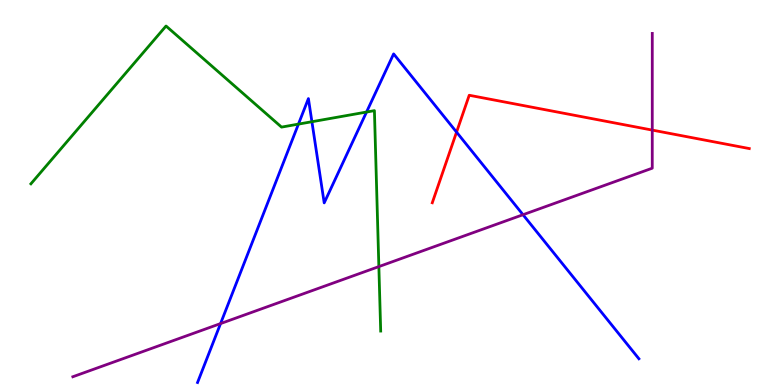[{'lines': ['blue', 'red'], 'intersections': [{'x': 5.89, 'y': 6.57}]}, {'lines': ['green', 'red'], 'intersections': []}, {'lines': ['purple', 'red'], 'intersections': [{'x': 8.42, 'y': 6.62}]}, {'lines': ['blue', 'green'], 'intersections': [{'x': 3.85, 'y': 6.78}, {'x': 4.02, 'y': 6.84}, {'x': 4.73, 'y': 7.09}]}, {'lines': ['blue', 'purple'], 'intersections': [{'x': 2.85, 'y': 1.6}, {'x': 6.75, 'y': 4.42}]}, {'lines': ['green', 'purple'], 'intersections': [{'x': 4.89, 'y': 3.08}]}]